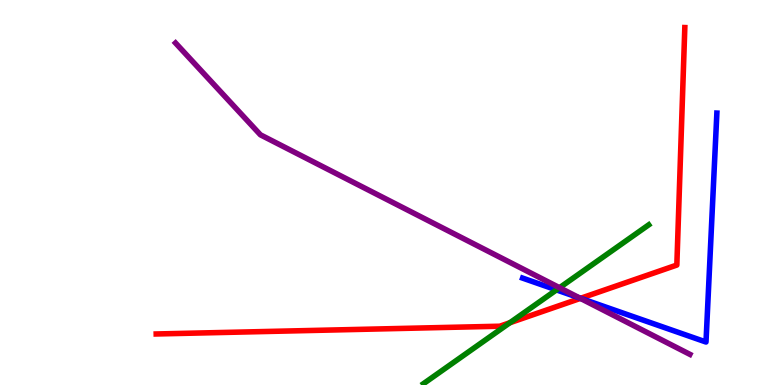[{'lines': ['blue', 'red'], 'intersections': [{'x': 7.49, 'y': 2.25}]}, {'lines': ['green', 'red'], 'intersections': [{'x': 6.58, 'y': 1.62}]}, {'lines': ['purple', 'red'], 'intersections': [{'x': 7.49, 'y': 2.25}]}, {'lines': ['blue', 'green'], 'intersections': [{'x': 7.18, 'y': 2.47}]}, {'lines': ['blue', 'purple'], 'intersections': [{'x': 7.48, 'y': 2.26}]}, {'lines': ['green', 'purple'], 'intersections': [{'x': 7.22, 'y': 2.53}]}]